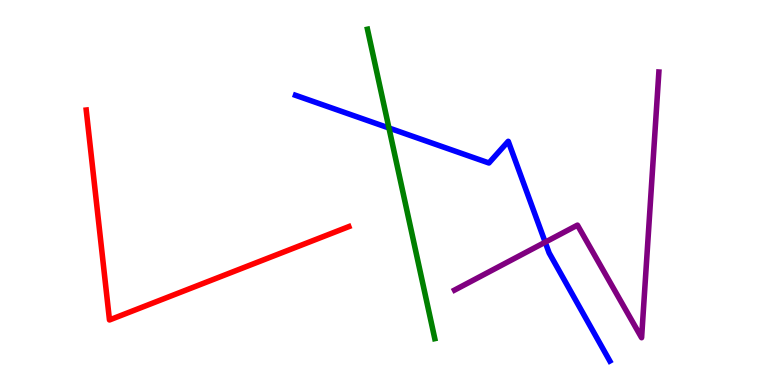[{'lines': ['blue', 'red'], 'intersections': []}, {'lines': ['green', 'red'], 'intersections': []}, {'lines': ['purple', 'red'], 'intersections': []}, {'lines': ['blue', 'green'], 'intersections': [{'x': 5.02, 'y': 6.68}]}, {'lines': ['blue', 'purple'], 'intersections': [{'x': 7.03, 'y': 3.71}]}, {'lines': ['green', 'purple'], 'intersections': []}]